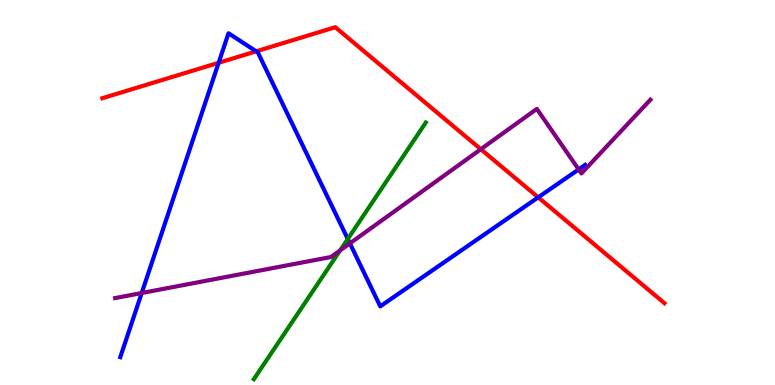[{'lines': ['blue', 'red'], 'intersections': [{'x': 2.82, 'y': 8.37}, {'x': 3.31, 'y': 8.67}, {'x': 6.94, 'y': 4.87}]}, {'lines': ['green', 'red'], 'intersections': []}, {'lines': ['purple', 'red'], 'intersections': [{'x': 6.2, 'y': 6.12}]}, {'lines': ['blue', 'green'], 'intersections': [{'x': 4.49, 'y': 3.79}]}, {'lines': ['blue', 'purple'], 'intersections': [{'x': 1.83, 'y': 2.39}, {'x': 4.51, 'y': 3.68}, {'x': 7.47, 'y': 5.6}]}, {'lines': ['green', 'purple'], 'intersections': [{'x': 4.39, 'y': 3.5}]}]